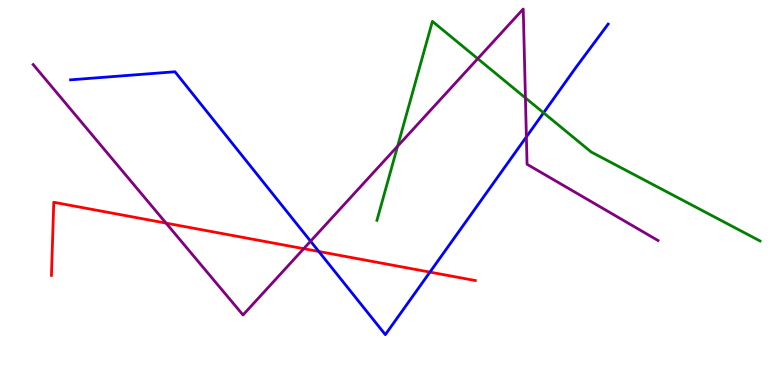[{'lines': ['blue', 'red'], 'intersections': [{'x': 4.11, 'y': 3.47}, {'x': 5.55, 'y': 2.93}]}, {'lines': ['green', 'red'], 'intersections': []}, {'lines': ['purple', 'red'], 'intersections': [{'x': 2.14, 'y': 4.2}, {'x': 3.92, 'y': 3.54}]}, {'lines': ['blue', 'green'], 'intersections': [{'x': 7.01, 'y': 7.07}]}, {'lines': ['blue', 'purple'], 'intersections': [{'x': 4.01, 'y': 3.73}, {'x': 6.79, 'y': 6.44}]}, {'lines': ['green', 'purple'], 'intersections': [{'x': 5.13, 'y': 6.2}, {'x': 6.16, 'y': 8.48}, {'x': 6.78, 'y': 7.46}]}]